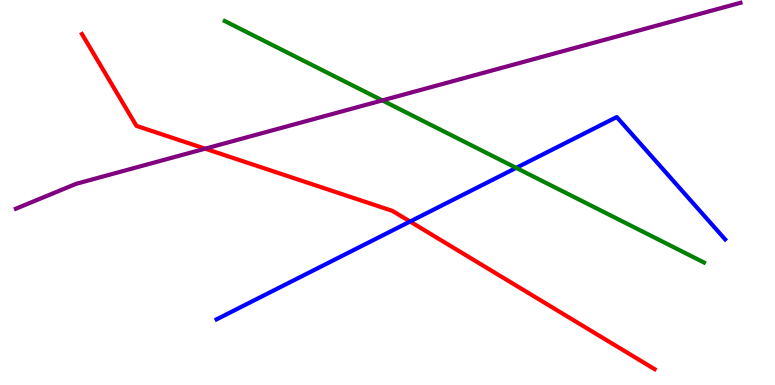[{'lines': ['blue', 'red'], 'intersections': [{'x': 5.29, 'y': 4.25}]}, {'lines': ['green', 'red'], 'intersections': []}, {'lines': ['purple', 'red'], 'intersections': [{'x': 2.65, 'y': 6.14}]}, {'lines': ['blue', 'green'], 'intersections': [{'x': 6.66, 'y': 5.64}]}, {'lines': ['blue', 'purple'], 'intersections': []}, {'lines': ['green', 'purple'], 'intersections': [{'x': 4.93, 'y': 7.39}]}]